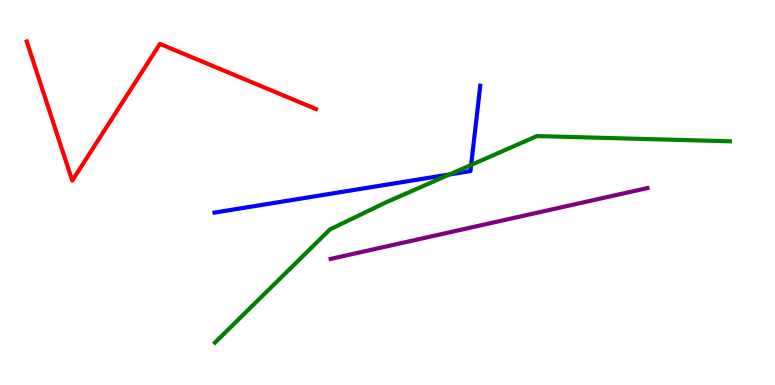[{'lines': ['blue', 'red'], 'intersections': []}, {'lines': ['green', 'red'], 'intersections': []}, {'lines': ['purple', 'red'], 'intersections': []}, {'lines': ['blue', 'green'], 'intersections': [{'x': 5.8, 'y': 5.47}, {'x': 6.08, 'y': 5.72}]}, {'lines': ['blue', 'purple'], 'intersections': []}, {'lines': ['green', 'purple'], 'intersections': []}]